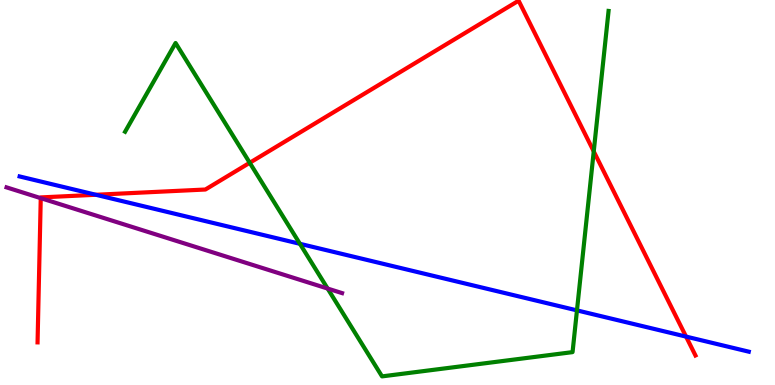[{'lines': ['blue', 'red'], 'intersections': [{'x': 1.24, 'y': 4.94}, {'x': 8.85, 'y': 1.26}]}, {'lines': ['green', 'red'], 'intersections': [{'x': 3.22, 'y': 5.77}, {'x': 7.66, 'y': 6.07}]}, {'lines': ['purple', 'red'], 'intersections': [{'x': 0.526, 'y': 4.85}]}, {'lines': ['blue', 'green'], 'intersections': [{'x': 3.87, 'y': 3.67}, {'x': 7.44, 'y': 1.94}]}, {'lines': ['blue', 'purple'], 'intersections': []}, {'lines': ['green', 'purple'], 'intersections': [{'x': 4.23, 'y': 2.51}]}]